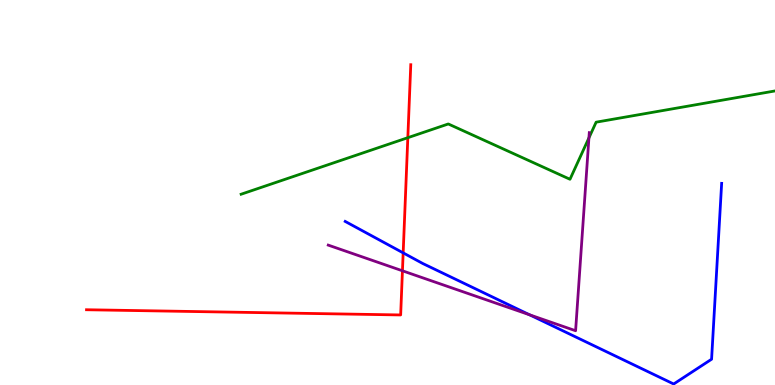[{'lines': ['blue', 'red'], 'intersections': [{'x': 5.2, 'y': 3.43}]}, {'lines': ['green', 'red'], 'intersections': [{'x': 5.26, 'y': 6.42}]}, {'lines': ['purple', 'red'], 'intersections': [{'x': 5.19, 'y': 2.97}]}, {'lines': ['blue', 'green'], 'intersections': []}, {'lines': ['blue', 'purple'], 'intersections': [{'x': 6.83, 'y': 1.82}]}, {'lines': ['green', 'purple'], 'intersections': [{'x': 7.6, 'y': 6.42}]}]